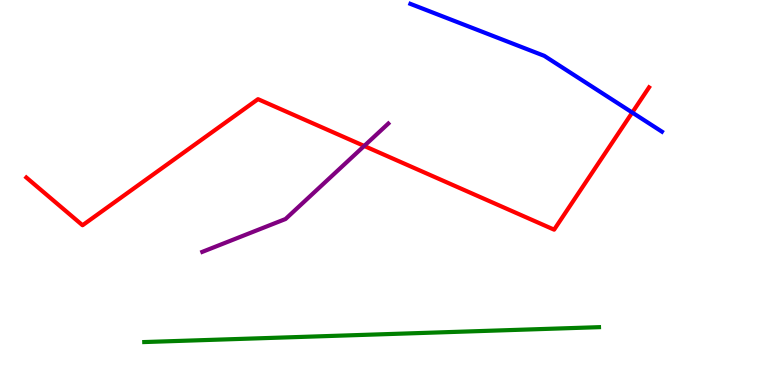[{'lines': ['blue', 'red'], 'intersections': [{'x': 8.16, 'y': 7.08}]}, {'lines': ['green', 'red'], 'intersections': []}, {'lines': ['purple', 'red'], 'intersections': [{'x': 4.7, 'y': 6.21}]}, {'lines': ['blue', 'green'], 'intersections': []}, {'lines': ['blue', 'purple'], 'intersections': []}, {'lines': ['green', 'purple'], 'intersections': []}]